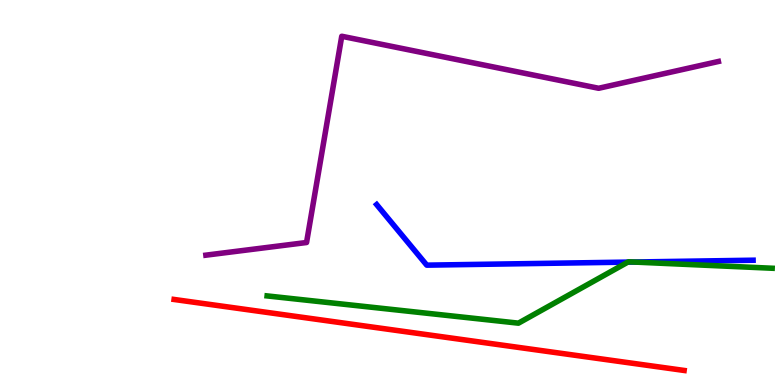[{'lines': ['blue', 'red'], 'intersections': []}, {'lines': ['green', 'red'], 'intersections': []}, {'lines': ['purple', 'red'], 'intersections': []}, {'lines': ['blue', 'green'], 'intersections': [{'x': 8.1, 'y': 3.19}, {'x': 8.18, 'y': 3.19}]}, {'lines': ['blue', 'purple'], 'intersections': []}, {'lines': ['green', 'purple'], 'intersections': []}]